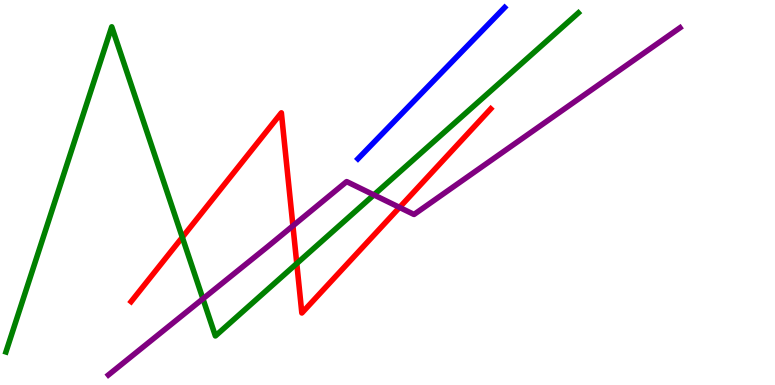[{'lines': ['blue', 'red'], 'intersections': []}, {'lines': ['green', 'red'], 'intersections': [{'x': 2.35, 'y': 3.84}, {'x': 3.83, 'y': 3.16}]}, {'lines': ['purple', 'red'], 'intersections': [{'x': 3.78, 'y': 4.13}, {'x': 5.16, 'y': 4.61}]}, {'lines': ['blue', 'green'], 'intersections': []}, {'lines': ['blue', 'purple'], 'intersections': []}, {'lines': ['green', 'purple'], 'intersections': [{'x': 2.62, 'y': 2.24}, {'x': 4.82, 'y': 4.94}]}]